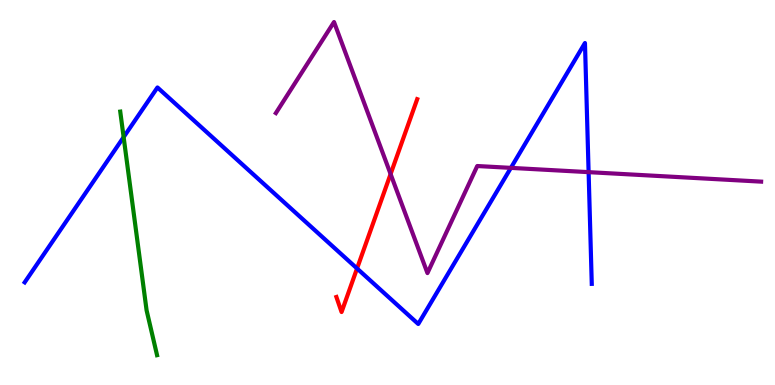[{'lines': ['blue', 'red'], 'intersections': [{'x': 4.61, 'y': 3.03}]}, {'lines': ['green', 'red'], 'intersections': []}, {'lines': ['purple', 'red'], 'intersections': [{'x': 5.04, 'y': 5.48}]}, {'lines': ['blue', 'green'], 'intersections': [{'x': 1.6, 'y': 6.44}]}, {'lines': ['blue', 'purple'], 'intersections': [{'x': 6.59, 'y': 5.64}, {'x': 7.59, 'y': 5.53}]}, {'lines': ['green', 'purple'], 'intersections': []}]